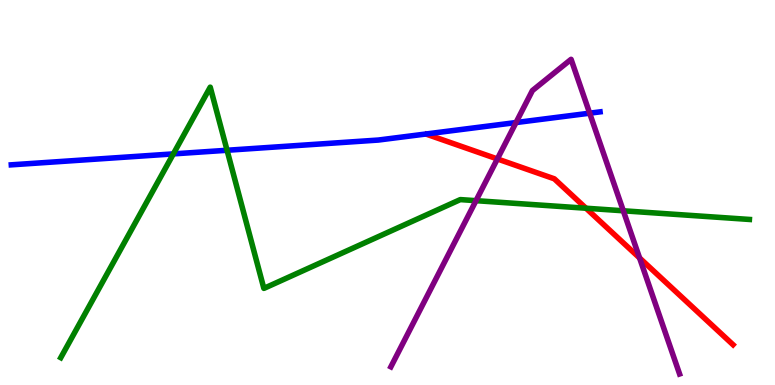[{'lines': ['blue', 'red'], 'intersections': []}, {'lines': ['green', 'red'], 'intersections': [{'x': 7.56, 'y': 4.59}]}, {'lines': ['purple', 'red'], 'intersections': [{'x': 6.42, 'y': 5.87}, {'x': 8.25, 'y': 3.3}]}, {'lines': ['blue', 'green'], 'intersections': [{'x': 2.24, 'y': 6.0}, {'x': 2.93, 'y': 6.1}]}, {'lines': ['blue', 'purple'], 'intersections': [{'x': 6.66, 'y': 6.82}, {'x': 7.61, 'y': 7.06}]}, {'lines': ['green', 'purple'], 'intersections': [{'x': 6.14, 'y': 4.79}, {'x': 8.04, 'y': 4.52}]}]